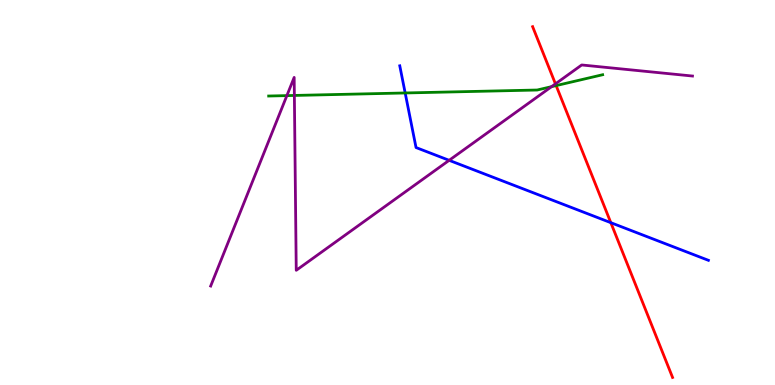[{'lines': ['blue', 'red'], 'intersections': [{'x': 7.88, 'y': 4.22}]}, {'lines': ['green', 'red'], 'intersections': [{'x': 7.18, 'y': 7.78}]}, {'lines': ['purple', 'red'], 'intersections': [{'x': 7.17, 'y': 7.82}]}, {'lines': ['blue', 'green'], 'intersections': [{'x': 5.23, 'y': 7.59}]}, {'lines': ['blue', 'purple'], 'intersections': [{'x': 5.8, 'y': 5.84}]}, {'lines': ['green', 'purple'], 'intersections': [{'x': 3.7, 'y': 7.52}, {'x': 3.8, 'y': 7.52}, {'x': 7.12, 'y': 7.75}]}]